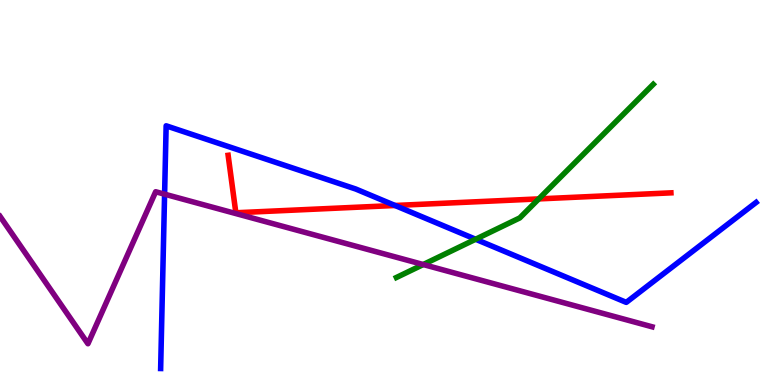[{'lines': ['blue', 'red'], 'intersections': [{'x': 5.1, 'y': 4.66}]}, {'lines': ['green', 'red'], 'intersections': [{'x': 6.95, 'y': 4.83}]}, {'lines': ['purple', 'red'], 'intersections': []}, {'lines': ['blue', 'green'], 'intersections': [{'x': 6.14, 'y': 3.79}]}, {'lines': ['blue', 'purple'], 'intersections': [{'x': 2.12, 'y': 4.96}]}, {'lines': ['green', 'purple'], 'intersections': [{'x': 5.46, 'y': 3.13}]}]